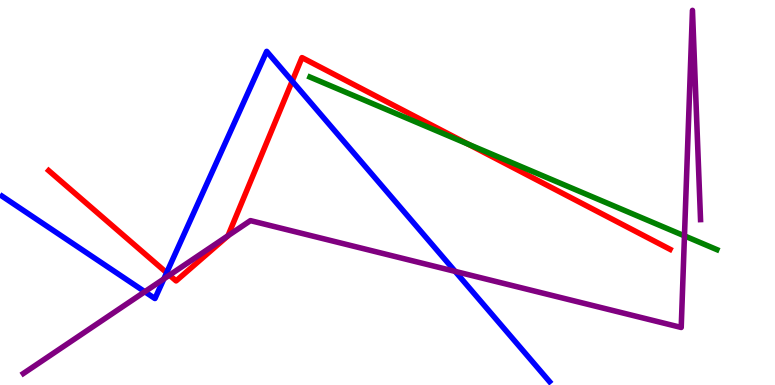[{'lines': ['blue', 'red'], 'intersections': [{'x': 2.15, 'y': 2.92}, {'x': 3.77, 'y': 7.89}]}, {'lines': ['green', 'red'], 'intersections': [{'x': 6.04, 'y': 6.26}]}, {'lines': ['purple', 'red'], 'intersections': [{'x': 2.19, 'y': 2.85}, {'x': 2.94, 'y': 3.88}]}, {'lines': ['blue', 'green'], 'intersections': []}, {'lines': ['blue', 'purple'], 'intersections': [{'x': 1.87, 'y': 2.42}, {'x': 2.11, 'y': 2.76}, {'x': 5.87, 'y': 2.95}]}, {'lines': ['green', 'purple'], 'intersections': [{'x': 8.83, 'y': 3.87}]}]